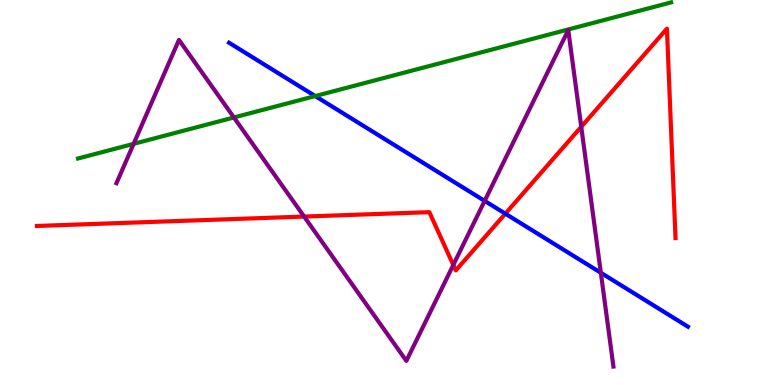[{'lines': ['blue', 'red'], 'intersections': [{'x': 6.52, 'y': 4.45}]}, {'lines': ['green', 'red'], 'intersections': []}, {'lines': ['purple', 'red'], 'intersections': [{'x': 3.92, 'y': 4.38}, {'x': 5.85, 'y': 3.12}, {'x': 7.5, 'y': 6.71}]}, {'lines': ['blue', 'green'], 'intersections': [{'x': 4.07, 'y': 7.51}]}, {'lines': ['blue', 'purple'], 'intersections': [{'x': 6.25, 'y': 4.78}, {'x': 7.75, 'y': 2.91}]}, {'lines': ['green', 'purple'], 'intersections': [{'x': 1.72, 'y': 6.26}, {'x': 3.02, 'y': 6.95}]}]